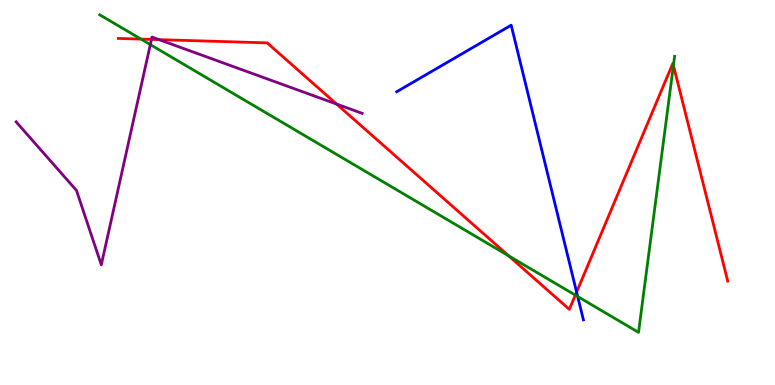[{'lines': ['blue', 'red'], 'intersections': [{'x': 7.44, 'y': 2.41}]}, {'lines': ['green', 'red'], 'intersections': [{'x': 1.82, 'y': 8.98}, {'x': 6.56, 'y': 3.36}, {'x': 7.42, 'y': 2.33}, {'x': 8.69, 'y': 8.3}]}, {'lines': ['purple', 'red'], 'intersections': [{'x': 1.95, 'y': 8.98}, {'x': 2.05, 'y': 8.97}, {'x': 4.34, 'y': 7.3}]}, {'lines': ['blue', 'green'], 'intersections': [{'x': 7.45, 'y': 2.3}]}, {'lines': ['blue', 'purple'], 'intersections': []}, {'lines': ['green', 'purple'], 'intersections': [{'x': 1.94, 'y': 8.84}]}]